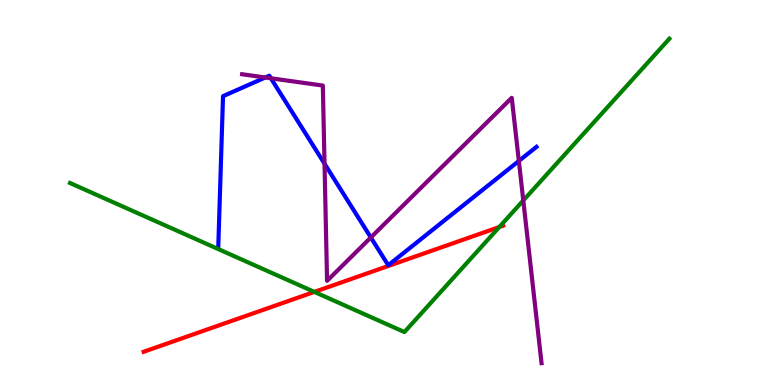[{'lines': ['blue', 'red'], 'intersections': []}, {'lines': ['green', 'red'], 'intersections': [{'x': 4.06, 'y': 2.42}, {'x': 6.44, 'y': 4.1}]}, {'lines': ['purple', 'red'], 'intersections': []}, {'lines': ['blue', 'green'], 'intersections': []}, {'lines': ['blue', 'purple'], 'intersections': [{'x': 3.42, 'y': 7.99}, {'x': 3.5, 'y': 7.97}, {'x': 4.19, 'y': 5.75}, {'x': 4.78, 'y': 3.83}, {'x': 6.69, 'y': 5.82}]}, {'lines': ['green', 'purple'], 'intersections': [{'x': 6.75, 'y': 4.79}]}]